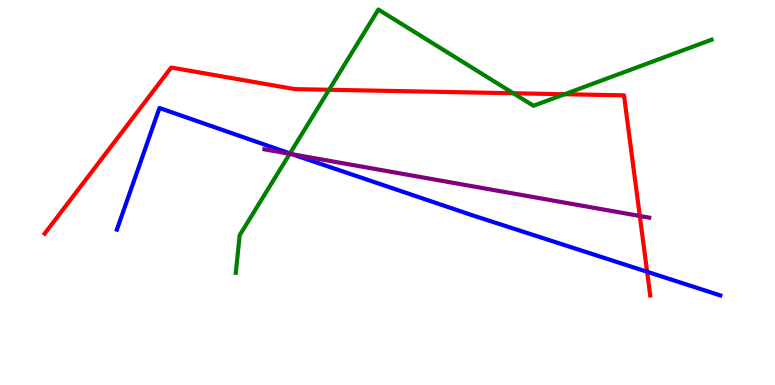[{'lines': ['blue', 'red'], 'intersections': [{'x': 8.35, 'y': 2.94}]}, {'lines': ['green', 'red'], 'intersections': [{'x': 4.25, 'y': 7.67}, {'x': 6.62, 'y': 7.58}, {'x': 7.29, 'y': 7.55}]}, {'lines': ['purple', 'red'], 'intersections': [{'x': 8.26, 'y': 4.39}]}, {'lines': ['blue', 'green'], 'intersections': [{'x': 3.74, 'y': 6.01}]}, {'lines': ['blue', 'purple'], 'intersections': [{'x': 3.77, 'y': 5.99}]}, {'lines': ['green', 'purple'], 'intersections': [{'x': 3.74, 'y': 6.01}]}]